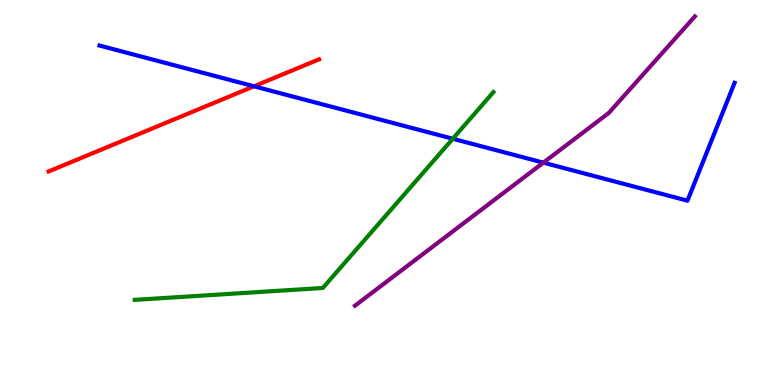[{'lines': ['blue', 'red'], 'intersections': [{'x': 3.28, 'y': 7.76}]}, {'lines': ['green', 'red'], 'intersections': []}, {'lines': ['purple', 'red'], 'intersections': []}, {'lines': ['blue', 'green'], 'intersections': [{'x': 5.84, 'y': 6.4}]}, {'lines': ['blue', 'purple'], 'intersections': [{'x': 7.01, 'y': 5.78}]}, {'lines': ['green', 'purple'], 'intersections': []}]